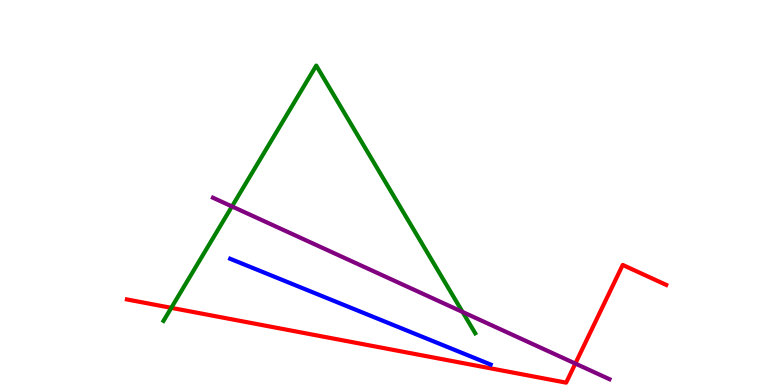[{'lines': ['blue', 'red'], 'intersections': []}, {'lines': ['green', 'red'], 'intersections': [{'x': 2.21, 'y': 2.0}]}, {'lines': ['purple', 'red'], 'intersections': [{'x': 7.42, 'y': 0.557}]}, {'lines': ['blue', 'green'], 'intersections': []}, {'lines': ['blue', 'purple'], 'intersections': []}, {'lines': ['green', 'purple'], 'intersections': [{'x': 2.99, 'y': 4.64}, {'x': 5.97, 'y': 1.9}]}]